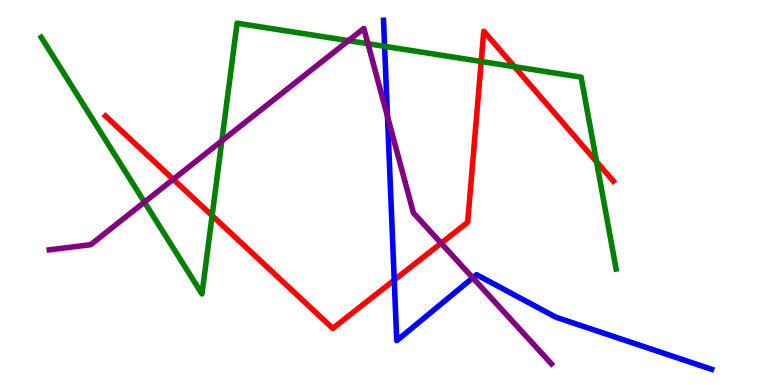[{'lines': ['blue', 'red'], 'intersections': [{'x': 5.09, 'y': 2.73}]}, {'lines': ['green', 'red'], 'intersections': [{'x': 2.74, 'y': 4.4}, {'x': 6.21, 'y': 8.4}, {'x': 6.64, 'y': 8.27}, {'x': 7.7, 'y': 5.8}]}, {'lines': ['purple', 'red'], 'intersections': [{'x': 2.24, 'y': 5.34}, {'x': 5.69, 'y': 3.68}]}, {'lines': ['blue', 'green'], 'intersections': [{'x': 4.96, 'y': 8.8}]}, {'lines': ['blue', 'purple'], 'intersections': [{'x': 5.0, 'y': 6.98}, {'x': 6.1, 'y': 2.78}]}, {'lines': ['green', 'purple'], 'intersections': [{'x': 1.86, 'y': 4.75}, {'x': 2.86, 'y': 6.34}, {'x': 4.5, 'y': 8.94}, {'x': 4.75, 'y': 8.86}]}]